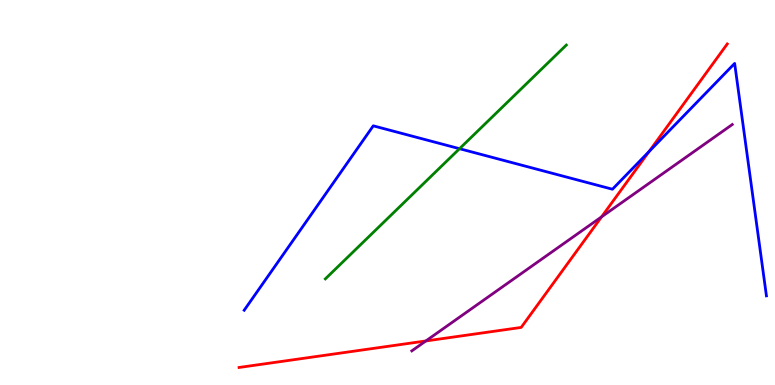[{'lines': ['blue', 'red'], 'intersections': [{'x': 8.38, 'y': 6.06}]}, {'lines': ['green', 'red'], 'intersections': []}, {'lines': ['purple', 'red'], 'intersections': [{'x': 5.5, 'y': 1.14}, {'x': 7.76, 'y': 4.37}]}, {'lines': ['blue', 'green'], 'intersections': [{'x': 5.93, 'y': 6.14}]}, {'lines': ['blue', 'purple'], 'intersections': []}, {'lines': ['green', 'purple'], 'intersections': []}]